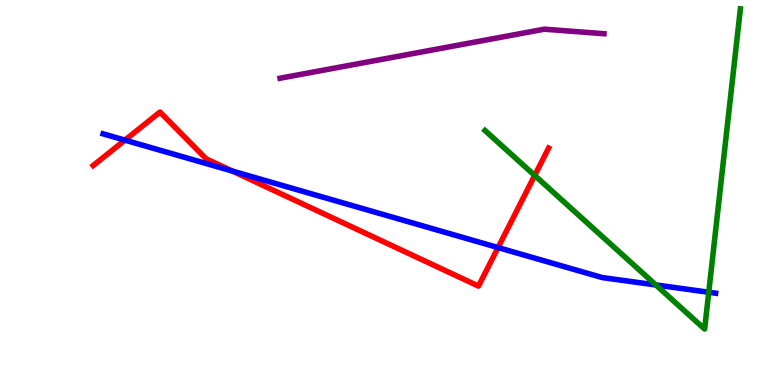[{'lines': ['blue', 'red'], 'intersections': [{'x': 1.61, 'y': 6.36}, {'x': 3.0, 'y': 5.56}, {'x': 6.43, 'y': 3.57}]}, {'lines': ['green', 'red'], 'intersections': [{'x': 6.9, 'y': 5.44}]}, {'lines': ['purple', 'red'], 'intersections': []}, {'lines': ['blue', 'green'], 'intersections': [{'x': 8.46, 'y': 2.6}, {'x': 9.15, 'y': 2.41}]}, {'lines': ['blue', 'purple'], 'intersections': []}, {'lines': ['green', 'purple'], 'intersections': []}]